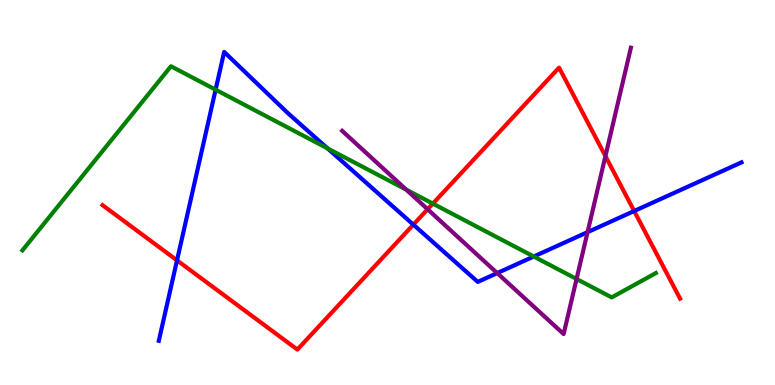[{'lines': ['blue', 'red'], 'intersections': [{'x': 2.28, 'y': 3.24}, {'x': 5.33, 'y': 4.17}, {'x': 8.18, 'y': 4.52}]}, {'lines': ['green', 'red'], 'intersections': [{'x': 5.59, 'y': 4.71}]}, {'lines': ['purple', 'red'], 'intersections': [{'x': 5.52, 'y': 4.56}, {'x': 7.81, 'y': 5.94}]}, {'lines': ['blue', 'green'], 'intersections': [{'x': 2.78, 'y': 7.67}, {'x': 4.23, 'y': 6.15}, {'x': 6.89, 'y': 3.34}]}, {'lines': ['blue', 'purple'], 'intersections': [{'x': 6.42, 'y': 2.91}, {'x': 7.58, 'y': 3.97}]}, {'lines': ['green', 'purple'], 'intersections': [{'x': 5.24, 'y': 5.07}, {'x': 7.44, 'y': 2.75}]}]